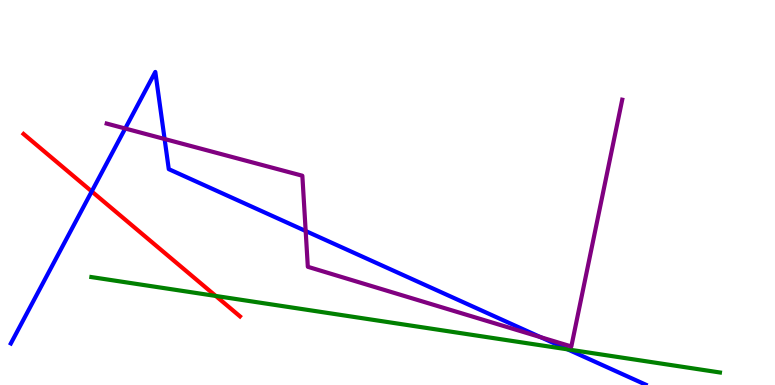[{'lines': ['blue', 'red'], 'intersections': [{'x': 1.18, 'y': 5.03}]}, {'lines': ['green', 'red'], 'intersections': [{'x': 2.78, 'y': 2.31}]}, {'lines': ['purple', 'red'], 'intersections': []}, {'lines': ['blue', 'green'], 'intersections': [{'x': 7.32, 'y': 0.926}]}, {'lines': ['blue', 'purple'], 'intersections': [{'x': 1.62, 'y': 6.66}, {'x': 2.12, 'y': 6.39}, {'x': 3.94, 'y': 4.0}, {'x': 6.98, 'y': 1.24}]}, {'lines': ['green', 'purple'], 'intersections': []}]